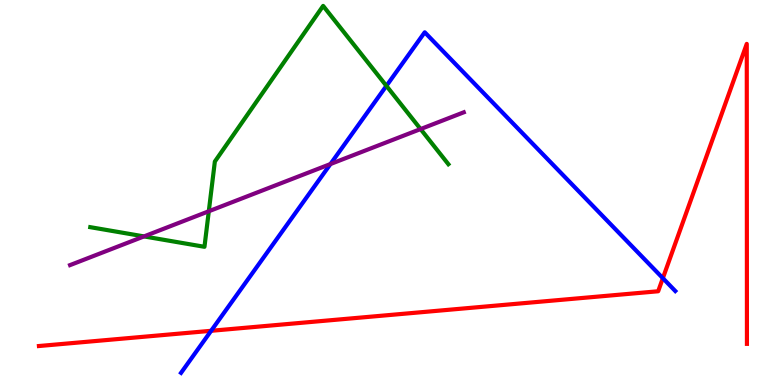[{'lines': ['blue', 'red'], 'intersections': [{'x': 2.72, 'y': 1.41}, {'x': 8.55, 'y': 2.77}]}, {'lines': ['green', 'red'], 'intersections': []}, {'lines': ['purple', 'red'], 'intersections': []}, {'lines': ['blue', 'green'], 'intersections': [{'x': 4.99, 'y': 7.77}]}, {'lines': ['blue', 'purple'], 'intersections': [{'x': 4.26, 'y': 5.74}]}, {'lines': ['green', 'purple'], 'intersections': [{'x': 1.86, 'y': 3.86}, {'x': 2.69, 'y': 4.51}, {'x': 5.43, 'y': 6.65}]}]